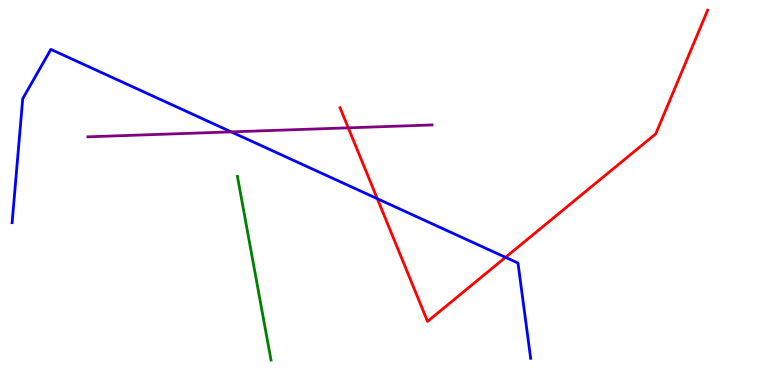[{'lines': ['blue', 'red'], 'intersections': [{'x': 4.87, 'y': 4.84}, {'x': 6.52, 'y': 3.32}]}, {'lines': ['green', 'red'], 'intersections': []}, {'lines': ['purple', 'red'], 'intersections': [{'x': 4.49, 'y': 6.68}]}, {'lines': ['blue', 'green'], 'intersections': []}, {'lines': ['blue', 'purple'], 'intersections': [{'x': 2.98, 'y': 6.57}]}, {'lines': ['green', 'purple'], 'intersections': []}]